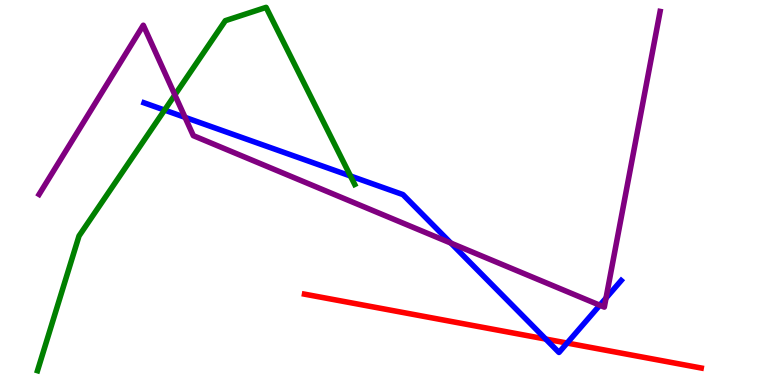[{'lines': ['blue', 'red'], 'intersections': [{'x': 7.04, 'y': 1.19}, {'x': 7.32, 'y': 1.09}]}, {'lines': ['green', 'red'], 'intersections': []}, {'lines': ['purple', 'red'], 'intersections': []}, {'lines': ['blue', 'green'], 'intersections': [{'x': 2.12, 'y': 7.14}, {'x': 4.52, 'y': 5.43}]}, {'lines': ['blue', 'purple'], 'intersections': [{'x': 2.39, 'y': 6.95}, {'x': 5.82, 'y': 3.69}, {'x': 7.74, 'y': 2.07}, {'x': 7.82, 'y': 2.26}]}, {'lines': ['green', 'purple'], 'intersections': [{'x': 2.26, 'y': 7.53}]}]